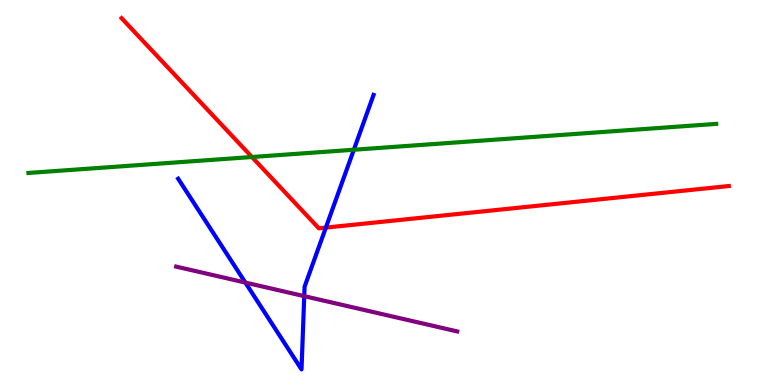[{'lines': ['blue', 'red'], 'intersections': [{'x': 4.2, 'y': 4.09}]}, {'lines': ['green', 'red'], 'intersections': [{'x': 3.25, 'y': 5.92}]}, {'lines': ['purple', 'red'], 'intersections': []}, {'lines': ['blue', 'green'], 'intersections': [{'x': 4.57, 'y': 6.11}]}, {'lines': ['blue', 'purple'], 'intersections': [{'x': 3.17, 'y': 2.66}, {'x': 3.93, 'y': 2.31}]}, {'lines': ['green', 'purple'], 'intersections': []}]